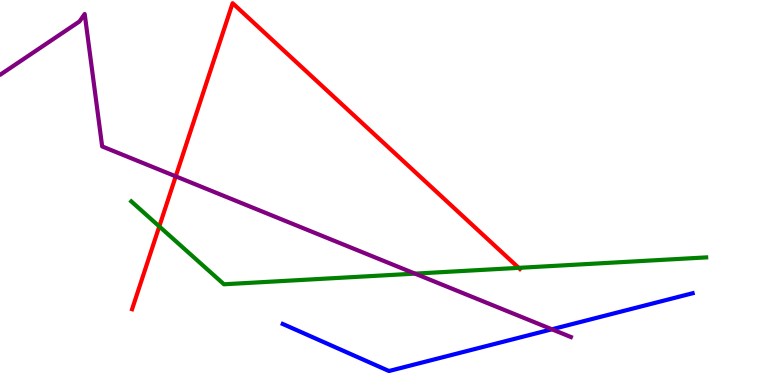[{'lines': ['blue', 'red'], 'intersections': []}, {'lines': ['green', 'red'], 'intersections': [{'x': 2.06, 'y': 4.12}, {'x': 6.69, 'y': 3.04}]}, {'lines': ['purple', 'red'], 'intersections': [{'x': 2.27, 'y': 5.42}]}, {'lines': ['blue', 'green'], 'intersections': []}, {'lines': ['blue', 'purple'], 'intersections': [{'x': 7.12, 'y': 1.45}]}, {'lines': ['green', 'purple'], 'intersections': [{'x': 5.35, 'y': 2.89}]}]